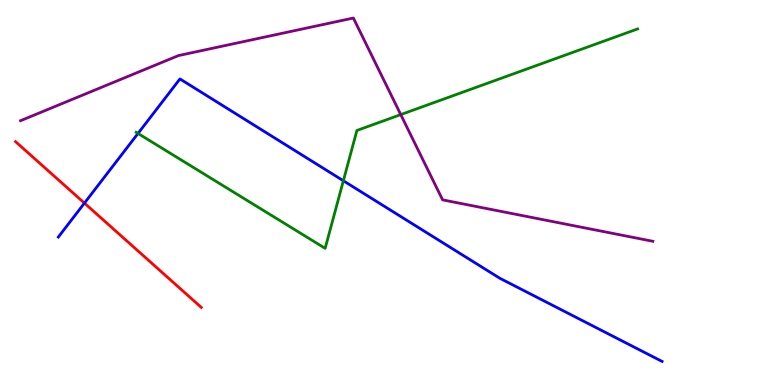[{'lines': ['blue', 'red'], 'intersections': [{'x': 1.09, 'y': 4.72}]}, {'lines': ['green', 'red'], 'intersections': []}, {'lines': ['purple', 'red'], 'intersections': []}, {'lines': ['blue', 'green'], 'intersections': [{'x': 1.78, 'y': 6.53}, {'x': 4.43, 'y': 5.31}]}, {'lines': ['blue', 'purple'], 'intersections': []}, {'lines': ['green', 'purple'], 'intersections': [{'x': 5.17, 'y': 7.02}]}]